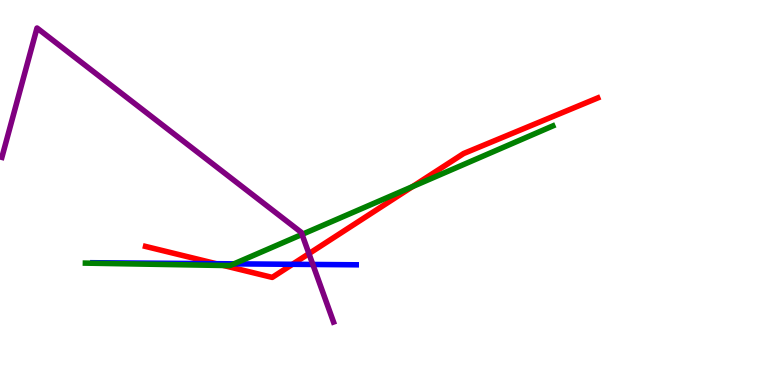[{'lines': ['blue', 'red'], 'intersections': [{'x': 2.79, 'y': 3.15}, {'x': 3.77, 'y': 3.14}]}, {'lines': ['green', 'red'], 'intersections': [{'x': 2.88, 'y': 3.1}, {'x': 5.32, 'y': 5.15}]}, {'lines': ['purple', 'red'], 'intersections': [{'x': 3.99, 'y': 3.41}]}, {'lines': ['blue', 'green'], 'intersections': [{'x': 3.02, 'y': 3.15}]}, {'lines': ['blue', 'purple'], 'intersections': [{'x': 4.04, 'y': 3.13}]}, {'lines': ['green', 'purple'], 'intersections': [{'x': 3.9, 'y': 3.91}]}]